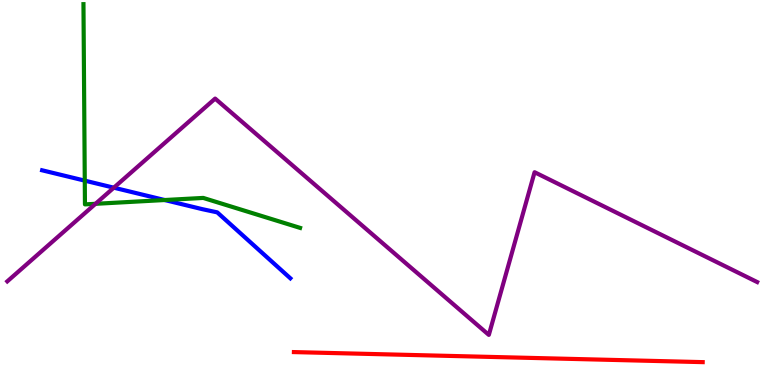[{'lines': ['blue', 'red'], 'intersections': []}, {'lines': ['green', 'red'], 'intersections': []}, {'lines': ['purple', 'red'], 'intersections': []}, {'lines': ['blue', 'green'], 'intersections': [{'x': 1.09, 'y': 5.31}, {'x': 2.12, 'y': 4.8}]}, {'lines': ['blue', 'purple'], 'intersections': [{'x': 1.47, 'y': 5.12}]}, {'lines': ['green', 'purple'], 'intersections': [{'x': 1.23, 'y': 4.71}]}]